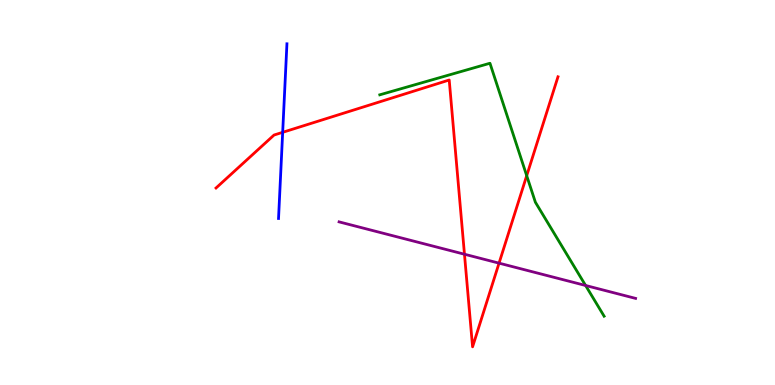[{'lines': ['blue', 'red'], 'intersections': [{'x': 3.65, 'y': 6.56}]}, {'lines': ['green', 'red'], 'intersections': [{'x': 6.8, 'y': 5.44}]}, {'lines': ['purple', 'red'], 'intersections': [{'x': 5.99, 'y': 3.4}, {'x': 6.44, 'y': 3.16}]}, {'lines': ['blue', 'green'], 'intersections': []}, {'lines': ['blue', 'purple'], 'intersections': []}, {'lines': ['green', 'purple'], 'intersections': [{'x': 7.56, 'y': 2.58}]}]